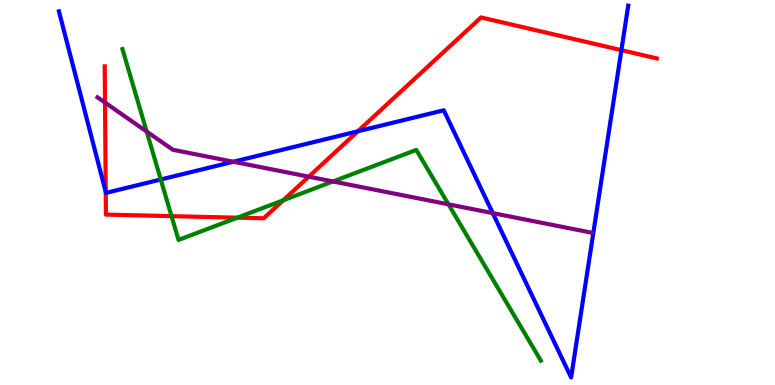[{'lines': ['blue', 'red'], 'intersections': [{'x': 1.36, 'y': 5.01}, {'x': 4.62, 'y': 6.59}, {'x': 8.02, 'y': 8.7}]}, {'lines': ['green', 'red'], 'intersections': [{'x': 2.21, 'y': 4.39}, {'x': 3.06, 'y': 4.35}, {'x': 3.65, 'y': 4.8}]}, {'lines': ['purple', 'red'], 'intersections': [{'x': 1.35, 'y': 7.34}, {'x': 3.98, 'y': 5.41}]}, {'lines': ['blue', 'green'], 'intersections': [{'x': 2.07, 'y': 5.34}]}, {'lines': ['blue', 'purple'], 'intersections': [{'x': 3.01, 'y': 5.8}, {'x': 6.36, 'y': 4.46}]}, {'lines': ['green', 'purple'], 'intersections': [{'x': 1.89, 'y': 6.58}, {'x': 4.3, 'y': 5.29}, {'x': 5.79, 'y': 4.69}]}]